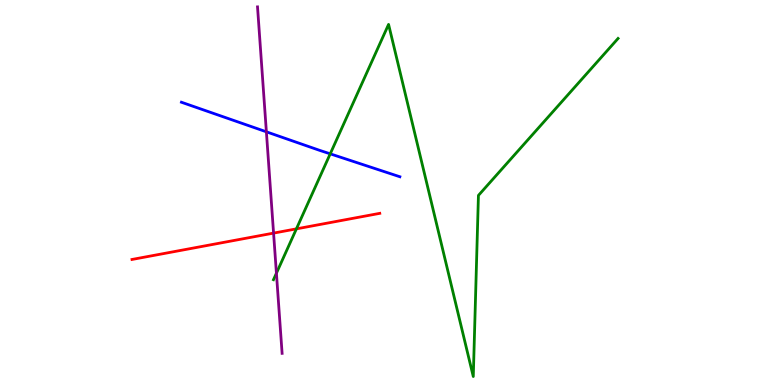[{'lines': ['blue', 'red'], 'intersections': []}, {'lines': ['green', 'red'], 'intersections': [{'x': 3.82, 'y': 4.06}]}, {'lines': ['purple', 'red'], 'intersections': [{'x': 3.53, 'y': 3.95}]}, {'lines': ['blue', 'green'], 'intersections': [{'x': 4.26, 'y': 6.0}]}, {'lines': ['blue', 'purple'], 'intersections': [{'x': 3.44, 'y': 6.58}]}, {'lines': ['green', 'purple'], 'intersections': [{'x': 3.57, 'y': 2.9}]}]